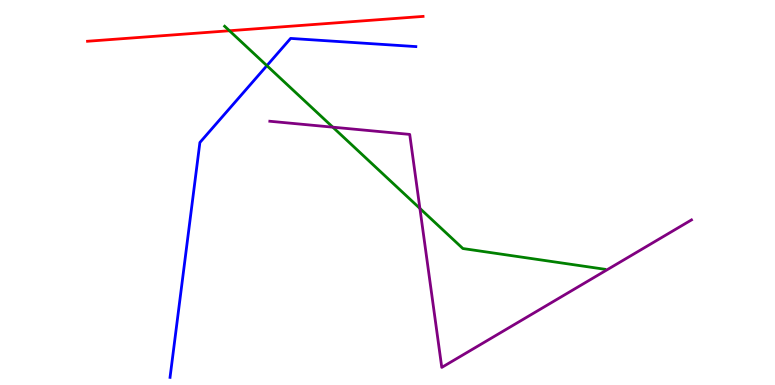[{'lines': ['blue', 'red'], 'intersections': []}, {'lines': ['green', 'red'], 'intersections': [{'x': 2.96, 'y': 9.2}]}, {'lines': ['purple', 'red'], 'intersections': []}, {'lines': ['blue', 'green'], 'intersections': [{'x': 3.44, 'y': 8.29}]}, {'lines': ['blue', 'purple'], 'intersections': []}, {'lines': ['green', 'purple'], 'intersections': [{'x': 4.29, 'y': 6.7}, {'x': 5.42, 'y': 4.59}]}]